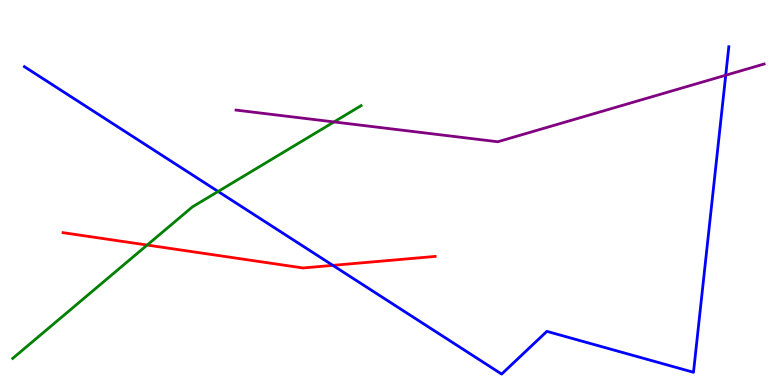[{'lines': ['blue', 'red'], 'intersections': [{'x': 4.29, 'y': 3.11}]}, {'lines': ['green', 'red'], 'intersections': [{'x': 1.9, 'y': 3.64}]}, {'lines': ['purple', 'red'], 'intersections': []}, {'lines': ['blue', 'green'], 'intersections': [{'x': 2.81, 'y': 5.03}]}, {'lines': ['blue', 'purple'], 'intersections': [{'x': 9.36, 'y': 8.05}]}, {'lines': ['green', 'purple'], 'intersections': [{'x': 4.31, 'y': 6.83}]}]